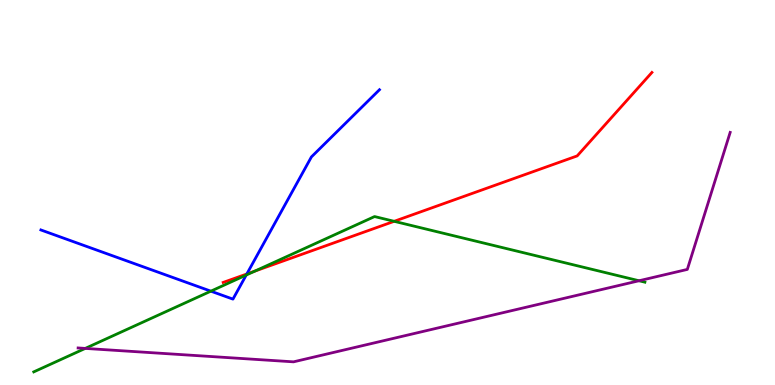[{'lines': ['blue', 'red'], 'intersections': [{'x': 3.18, 'y': 2.88}]}, {'lines': ['green', 'red'], 'intersections': [{'x': 3.29, 'y': 2.96}, {'x': 5.09, 'y': 4.25}]}, {'lines': ['purple', 'red'], 'intersections': []}, {'lines': ['blue', 'green'], 'intersections': [{'x': 2.72, 'y': 2.44}, {'x': 3.18, 'y': 2.86}]}, {'lines': ['blue', 'purple'], 'intersections': []}, {'lines': ['green', 'purple'], 'intersections': [{'x': 1.1, 'y': 0.95}, {'x': 8.25, 'y': 2.71}]}]